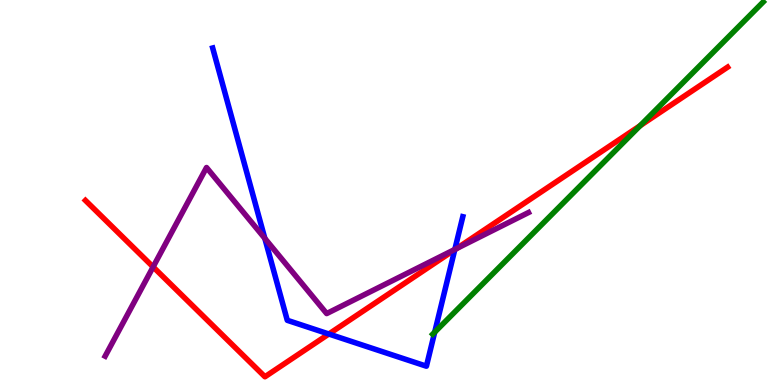[{'lines': ['blue', 'red'], 'intersections': [{'x': 4.24, 'y': 1.32}, {'x': 5.87, 'y': 3.51}]}, {'lines': ['green', 'red'], 'intersections': [{'x': 8.26, 'y': 6.74}]}, {'lines': ['purple', 'red'], 'intersections': [{'x': 1.98, 'y': 3.07}, {'x': 5.89, 'y': 3.54}]}, {'lines': ['blue', 'green'], 'intersections': [{'x': 5.61, 'y': 1.37}]}, {'lines': ['blue', 'purple'], 'intersections': [{'x': 3.42, 'y': 3.81}, {'x': 5.87, 'y': 3.52}]}, {'lines': ['green', 'purple'], 'intersections': []}]